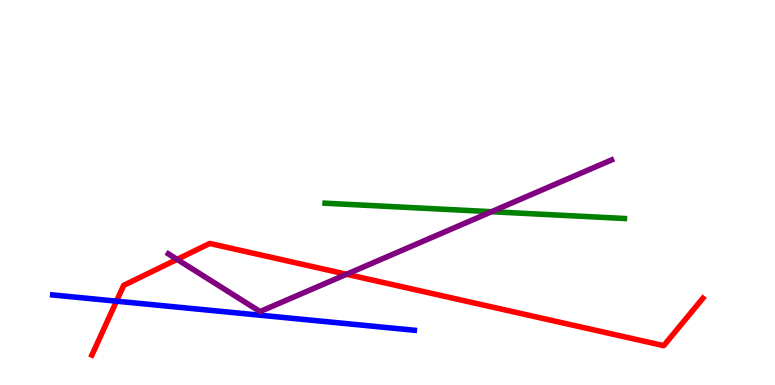[{'lines': ['blue', 'red'], 'intersections': [{'x': 1.5, 'y': 2.18}]}, {'lines': ['green', 'red'], 'intersections': []}, {'lines': ['purple', 'red'], 'intersections': [{'x': 2.29, 'y': 3.26}, {'x': 4.47, 'y': 2.88}]}, {'lines': ['blue', 'green'], 'intersections': []}, {'lines': ['blue', 'purple'], 'intersections': []}, {'lines': ['green', 'purple'], 'intersections': [{'x': 6.34, 'y': 4.5}]}]